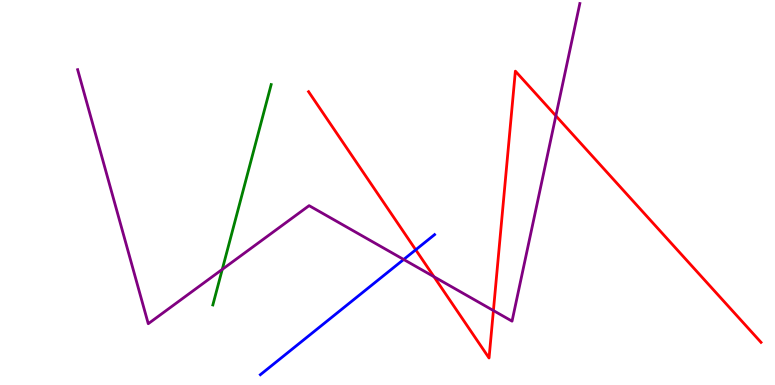[{'lines': ['blue', 'red'], 'intersections': [{'x': 5.36, 'y': 3.51}]}, {'lines': ['green', 'red'], 'intersections': []}, {'lines': ['purple', 'red'], 'intersections': [{'x': 5.6, 'y': 2.81}, {'x': 6.37, 'y': 1.93}, {'x': 7.17, 'y': 6.99}]}, {'lines': ['blue', 'green'], 'intersections': []}, {'lines': ['blue', 'purple'], 'intersections': [{'x': 5.21, 'y': 3.26}]}, {'lines': ['green', 'purple'], 'intersections': [{'x': 2.87, 'y': 3.0}]}]